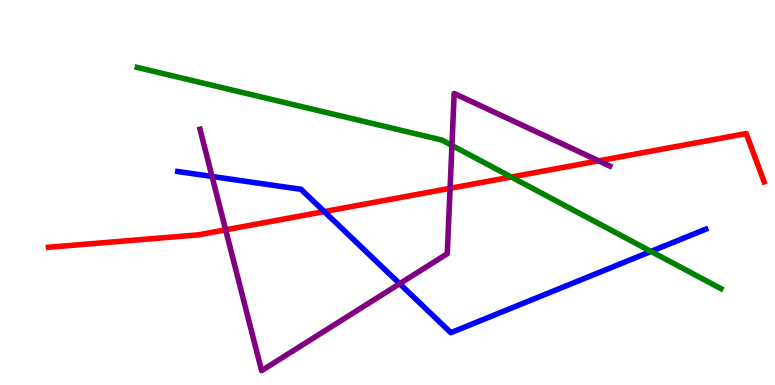[{'lines': ['blue', 'red'], 'intersections': [{'x': 4.18, 'y': 4.5}]}, {'lines': ['green', 'red'], 'intersections': [{'x': 6.6, 'y': 5.4}]}, {'lines': ['purple', 'red'], 'intersections': [{'x': 2.91, 'y': 4.03}, {'x': 5.81, 'y': 5.11}, {'x': 7.73, 'y': 5.82}]}, {'lines': ['blue', 'green'], 'intersections': [{'x': 8.4, 'y': 3.47}]}, {'lines': ['blue', 'purple'], 'intersections': [{'x': 2.74, 'y': 5.42}, {'x': 5.16, 'y': 2.63}]}, {'lines': ['green', 'purple'], 'intersections': [{'x': 5.83, 'y': 6.22}]}]